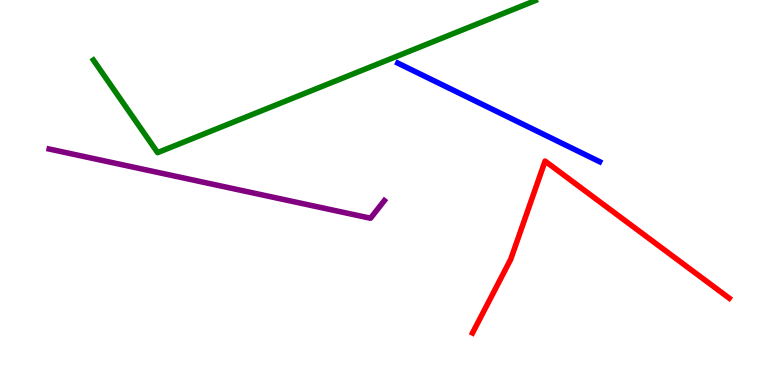[{'lines': ['blue', 'red'], 'intersections': []}, {'lines': ['green', 'red'], 'intersections': []}, {'lines': ['purple', 'red'], 'intersections': []}, {'lines': ['blue', 'green'], 'intersections': []}, {'lines': ['blue', 'purple'], 'intersections': []}, {'lines': ['green', 'purple'], 'intersections': []}]